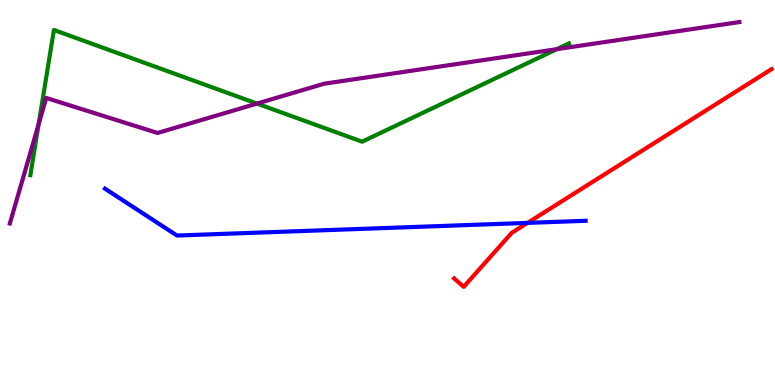[{'lines': ['blue', 'red'], 'intersections': [{'x': 6.81, 'y': 4.21}]}, {'lines': ['green', 'red'], 'intersections': []}, {'lines': ['purple', 'red'], 'intersections': []}, {'lines': ['blue', 'green'], 'intersections': []}, {'lines': ['blue', 'purple'], 'intersections': []}, {'lines': ['green', 'purple'], 'intersections': [{'x': 0.498, 'y': 6.77}, {'x': 3.32, 'y': 7.31}, {'x': 7.18, 'y': 8.72}]}]